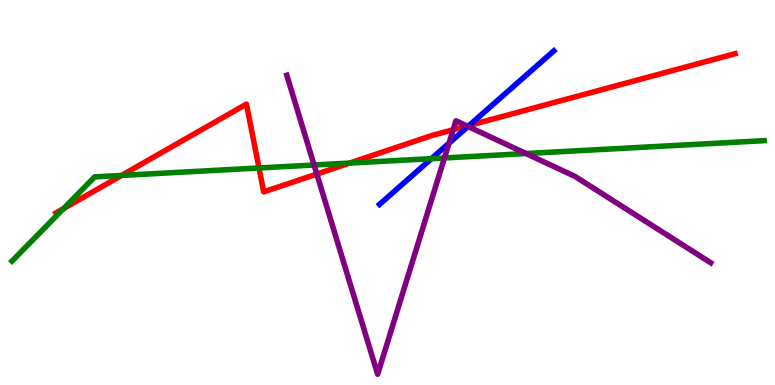[{'lines': ['blue', 'red'], 'intersections': [{'x': 6.05, 'y': 6.74}]}, {'lines': ['green', 'red'], 'intersections': [{'x': 0.821, 'y': 4.58}, {'x': 1.57, 'y': 5.44}, {'x': 3.34, 'y': 5.64}, {'x': 4.51, 'y': 5.76}]}, {'lines': ['purple', 'red'], 'intersections': [{'x': 4.09, 'y': 5.48}, {'x': 5.85, 'y': 6.63}, {'x': 6.03, 'y': 6.73}]}, {'lines': ['blue', 'green'], 'intersections': [{'x': 5.57, 'y': 5.88}]}, {'lines': ['blue', 'purple'], 'intersections': [{'x': 5.79, 'y': 6.28}, {'x': 6.04, 'y': 6.72}]}, {'lines': ['green', 'purple'], 'intersections': [{'x': 4.05, 'y': 5.71}, {'x': 5.73, 'y': 5.9}, {'x': 6.79, 'y': 6.01}]}]